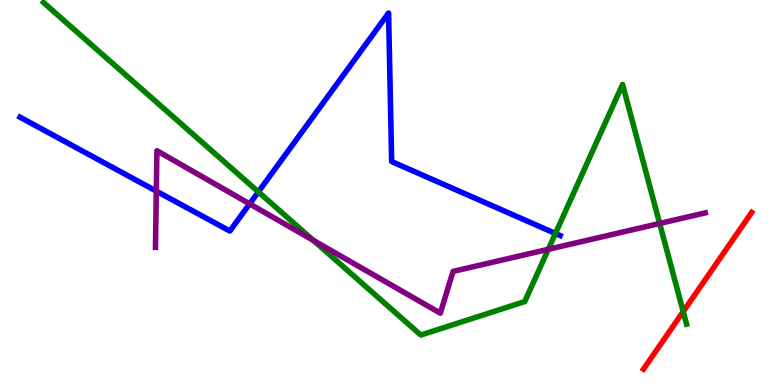[{'lines': ['blue', 'red'], 'intersections': []}, {'lines': ['green', 'red'], 'intersections': [{'x': 8.82, 'y': 1.91}]}, {'lines': ['purple', 'red'], 'intersections': []}, {'lines': ['blue', 'green'], 'intersections': [{'x': 3.33, 'y': 5.02}, {'x': 7.17, 'y': 3.94}]}, {'lines': ['blue', 'purple'], 'intersections': [{'x': 2.02, 'y': 5.04}, {'x': 3.22, 'y': 4.7}]}, {'lines': ['green', 'purple'], 'intersections': [{'x': 4.04, 'y': 3.75}, {'x': 7.07, 'y': 3.52}, {'x': 8.51, 'y': 4.2}]}]